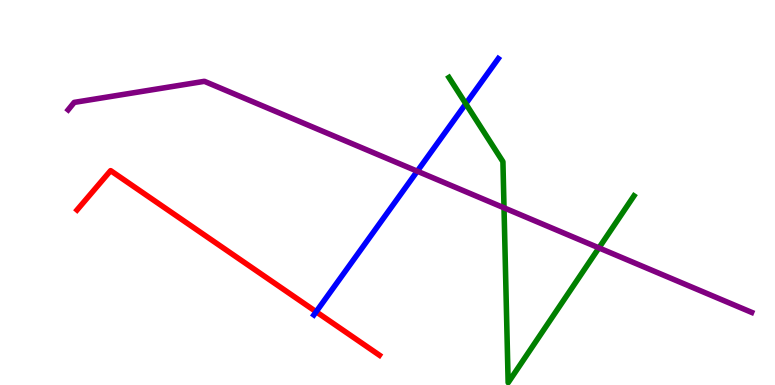[{'lines': ['blue', 'red'], 'intersections': [{'x': 4.08, 'y': 1.9}]}, {'lines': ['green', 'red'], 'intersections': []}, {'lines': ['purple', 'red'], 'intersections': []}, {'lines': ['blue', 'green'], 'intersections': [{'x': 6.01, 'y': 7.3}]}, {'lines': ['blue', 'purple'], 'intersections': [{'x': 5.38, 'y': 5.55}]}, {'lines': ['green', 'purple'], 'intersections': [{'x': 6.5, 'y': 4.6}, {'x': 7.73, 'y': 3.56}]}]